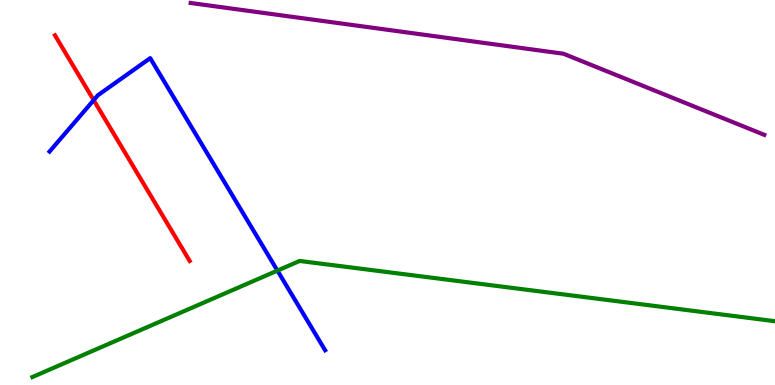[{'lines': ['blue', 'red'], 'intersections': [{'x': 1.21, 'y': 7.4}]}, {'lines': ['green', 'red'], 'intersections': []}, {'lines': ['purple', 'red'], 'intersections': []}, {'lines': ['blue', 'green'], 'intersections': [{'x': 3.58, 'y': 2.97}]}, {'lines': ['blue', 'purple'], 'intersections': []}, {'lines': ['green', 'purple'], 'intersections': []}]